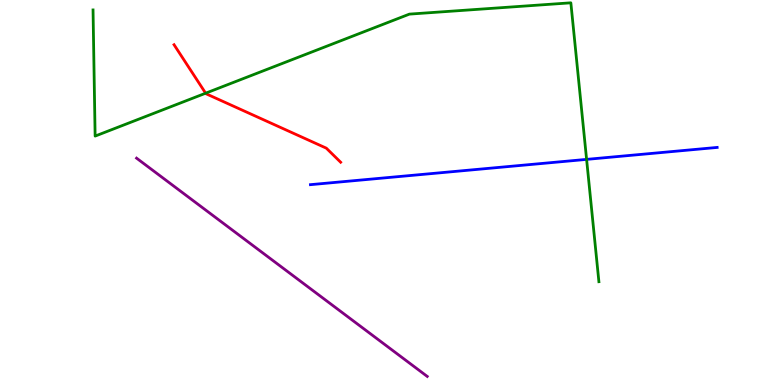[{'lines': ['blue', 'red'], 'intersections': []}, {'lines': ['green', 'red'], 'intersections': [{'x': 2.65, 'y': 7.58}]}, {'lines': ['purple', 'red'], 'intersections': []}, {'lines': ['blue', 'green'], 'intersections': [{'x': 7.57, 'y': 5.86}]}, {'lines': ['blue', 'purple'], 'intersections': []}, {'lines': ['green', 'purple'], 'intersections': []}]